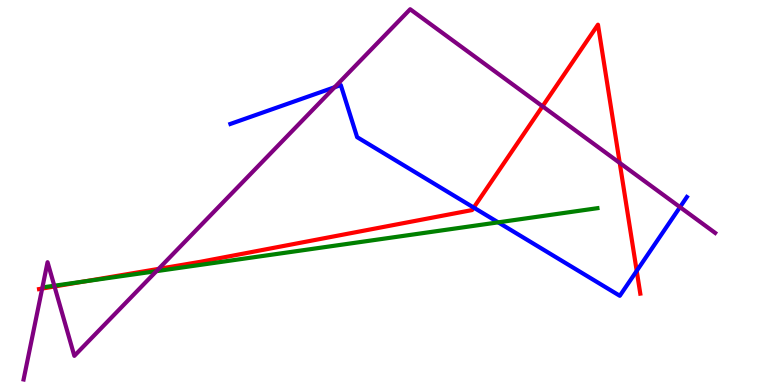[{'lines': ['blue', 'red'], 'intersections': [{'x': 6.11, 'y': 4.61}, {'x': 8.22, 'y': 2.96}]}, {'lines': ['green', 'red'], 'intersections': [{'x': 1.08, 'y': 2.69}]}, {'lines': ['purple', 'red'], 'intersections': [{'x': 0.544, 'y': 2.5}, {'x': 0.703, 'y': 2.56}, {'x': 2.05, 'y': 3.02}, {'x': 7.0, 'y': 7.24}, {'x': 8.0, 'y': 5.77}]}, {'lines': ['blue', 'green'], 'intersections': [{'x': 6.43, 'y': 4.22}]}, {'lines': ['blue', 'purple'], 'intersections': [{'x': 4.32, 'y': 7.73}, {'x': 8.77, 'y': 4.62}]}, {'lines': ['green', 'purple'], 'intersections': [{'x': 0.701, 'y': 2.58}, {'x': 2.02, 'y': 2.96}]}]